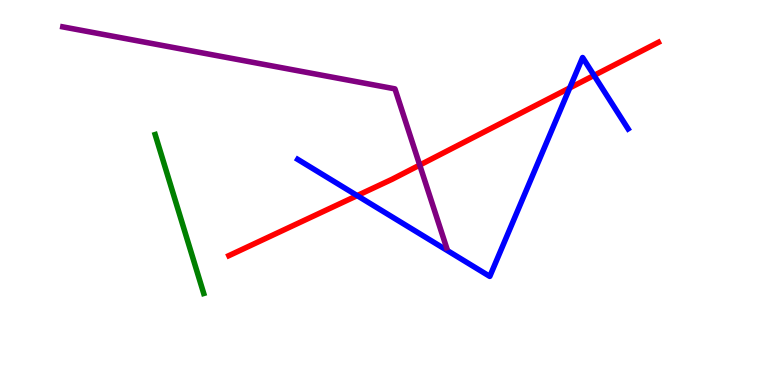[{'lines': ['blue', 'red'], 'intersections': [{'x': 4.61, 'y': 4.92}, {'x': 7.35, 'y': 7.72}, {'x': 7.67, 'y': 8.04}]}, {'lines': ['green', 'red'], 'intersections': []}, {'lines': ['purple', 'red'], 'intersections': [{'x': 5.42, 'y': 5.71}]}, {'lines': ['blue', 'green'], 'intersections': []}, {'lines': ['blue', 'purple'], 'intersections': []}, {'lines': ['green', 'purple'], 'intersections': []}]